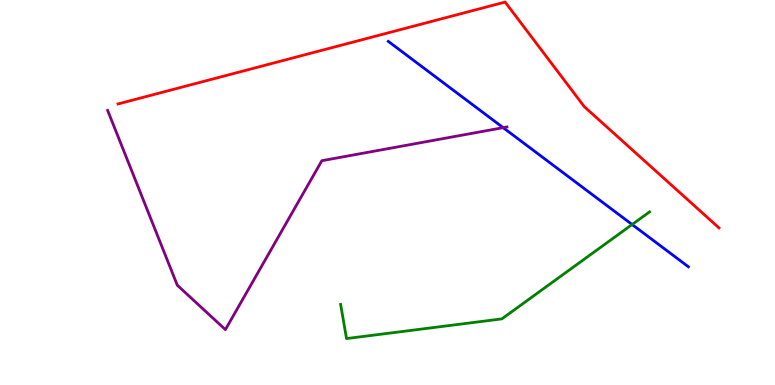[{'lines': ['blue', 'red'], 'intersections': []}, {'lines': ['green', 'red'], 'intersections': []}, {'lines': ['purple', 'red'], 'intersections': []}, {'lines': ['blue', 'green'], 'intersections': [{'x': 8.16, 'y': 4.17}]}, {'lines': ['blue', 'purple'], 'intersections': [{'x': 6.49, 'y': 6.68}]}, {'lines': ['green', 'purple'], 'intersections': []}]